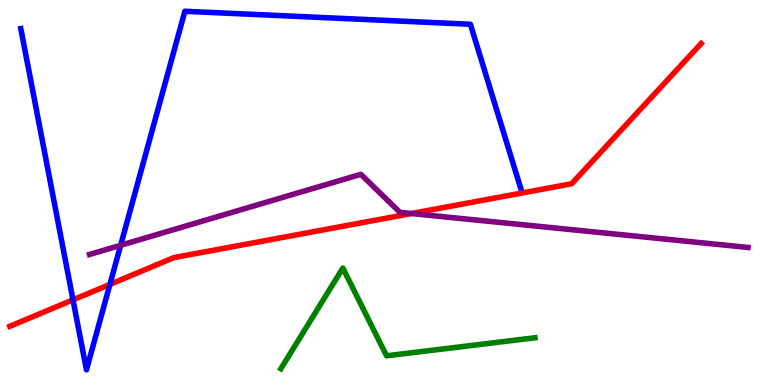[{'lines': ['blue', 'red'], 'intersections': [{'x': 0.942, 'y': 2.21}, {'x': 1.42, 'y': 2.61}]}, {'lines': ['green', 'red'], 'intersections': []}, {'lines': ['purple', 'red'], 'intersections': [{'x': 5.31, 'y': 4.45}]}, {'lines': ['blue', 'green'], 'intersections': []}, {'lines': ['blue', 'purple'], 'intersections': [{'x': 1.56, 'y': 3.63}]}, {'lines': ['green', 'purple'], 'intersections': []}]